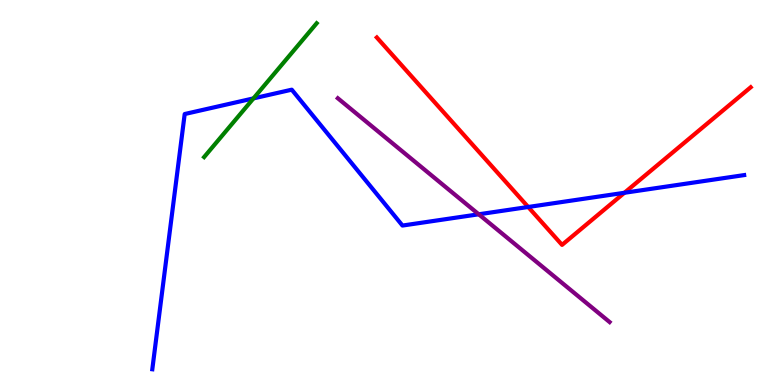[{'lines': ['blue', 'red'], 'intersections': [{'x': 6.82, 'y': 4.62}, {'x': 8.06, 'y': 4.99}]}, {'lines': ['green', 'red'], 'intersections': []}, {'lines': ['purple', 'red'], 'intersections': []}, {'lines': ['blue', 'green'], 'intersections': [{'x': 3.27, 'y': 7.44}]}, {'lines': ['blue', 'purple'], 'intersections': [{'x': 6.18, 'y': 4.43}]}, {'lines': ['green', 'purple'], 'intersections': []}]